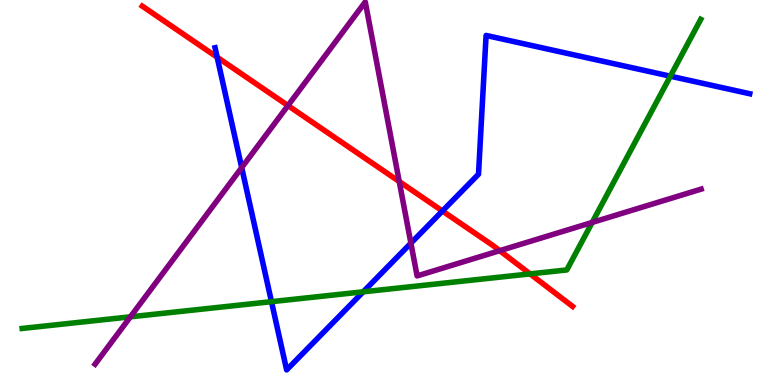[{'lines': ['blue', 'red'], 'intersections': [{'x': 2.8, 'y': 8.51}, {'x': 5.71, 'y': 4.52}]}, {'lines': ['green', 'red'], 'intersections': [{'x': 6.84, 'y': 2.89}]}, {'lines': ['purple', 'red'], 'intersections': [{'x': 3.72, 'y': 7.26}, {'x': 5.15, 'y': 5.29}, {'x': 6.45, 'y': 3.49}]}, {'lines': ['blue', 'green'], 'intersections': [{'x': 3.5, 'y': 2.16}, {'x': 4.69, 'y': 2.42}, {'x': 8.65, 'y': 8.02}]}, {'lines': ['blue', 'purple'], 'intersections': [{'x': 3.12, 'y': 5.65}, {'x': 5.3, 'y': 3.68}]}, {'lines': ['green', 'purple'], 'intersections': [{'x': 1.68, 'y': 1.77}, {'x': 7.64, 'y': 4.22}]}]